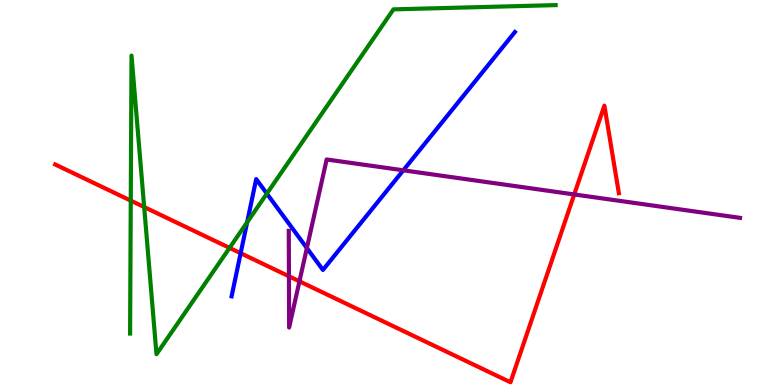[{'lines': ['blue', 'red'], 'intersections': [{'x': 3.11, 'y': 3.42}]}, {'lines': ['green', 'red'], 'intersections': [{'x': 1.69, 'y': 4.79}, {'x': 1.86, 'y': 4.62}, {'x': 2.96, 'y': 3.56}]}, {'lines': ['purple', 'red'], 'intersections': [{'x': 3.73, 'y': 2.82}, {'x': 3.86, 'y': 2.69}, {'x': 7.41, 'y': 4.95}]}, {'lines': ['blue', 'green'], 'intersections': [{'x': 3.19, 'y': 4.23}, {'x': 3.44, 'y': 4.97}]}, {'lines': ['blue', 'purple'], 'intersections': [{'x': 3.96, 'y': 3.56}, {'x': 5.2, 'y': 5.58}]}, {'lines': ['green', 'purple'], 'intersections': []}]